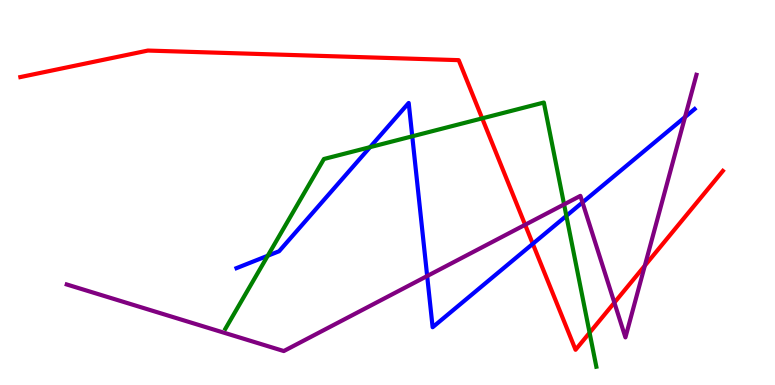[{'lines': ['blue', 'red'], 'intersections': [{'x': 6.87, 'y': 3.67}]}, {'lines': ['green', 'red'], 'intersections': [{'x': 6.22, 'y': 6.93}, {'x': 7.61, 'y': 1.36}]}, {'lines': ['purple', 'red'], 'intersections': [{'x': 6.78, 'y': 4.16}, {'x': 7.93, 'y': 2.14}, {'x': 8.32, 'y': 3.1}]}, {'lines': ['blue', 'green'], 'intersections': [{'x': 3.46, 'y': 3.36}, {'x': 4.77, 'y': 6.18}, {'x': 5.32, 'y': 6.46}, {'x': 7.31, 'y': 4.39}]}, {'lines': ['blue', 'purple'], 'intersections': [{'x': 5.51, 'y': 2.83}, {'x': 7.52, 'y': 4.74}, {'x': 8.84, 'y': 6.96}]}, {'lines': ['green', 'purple'], 'intersections': [{'x': 7.28, 'y': 4.69}]}]